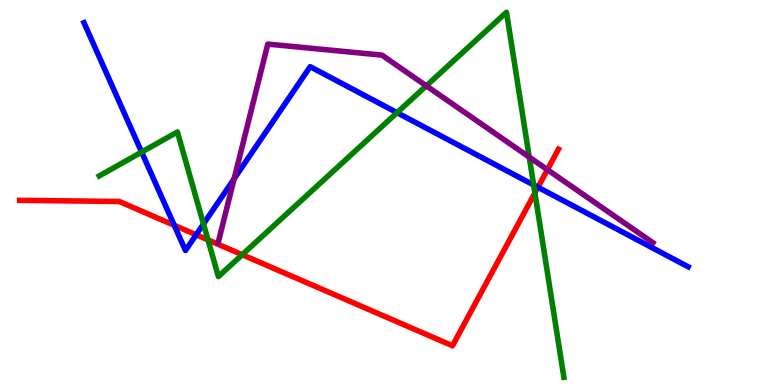[{'lines': ['blue', 'red'], 'intersections': [{'x': 2.25, 'y': 4.15}, {'x': 2.53, 'y': 3.9}, {'x': 6.94, 'y': 5.14}]}, {'lines': ['green', 'red'], 'intersections': [{'x': 2.68, 'y': 3.77}, {'x': 3.13, 'y': 3.38}, {'x': 6.9, 'y': 4.99}]}, {'lines': ['purple', 'red'], 'intersections': [{'x': 7.06, 'y': 5.59}]}, {'lines': ['blue', 'green'], 'intersections': [{'x': 1.83, 'y': 6.05}, {'x': 2.63, 'y': 4.18}, {'x': 5.12, 'y': 7.07}, {'x': 6.89, 'y': 5.2}]}, {'lines': ['blue', 'purple'], 'intersections': [{'x': 3.02, 'y': 5.36}]}, {'lines': ['green', 'purple'], 'intersections': [{'x': 5.5, 'y': 7.77}, {'x': 6.83, 'y': 5.92}]}]